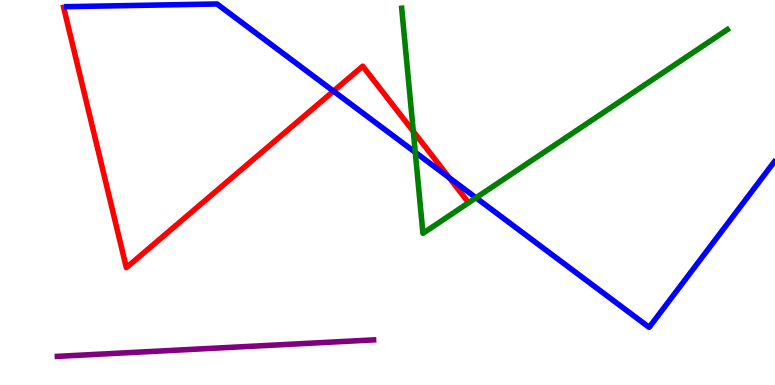[{'lines': ['blue', 'red'], 'intersections': [{'x': 4.3, 'y': 7.63}, {'x': 5.8, 'y': 5.38}]}, {'lines': ['green', 'red'], 'intersections': [{'x': 5.33, 'y': 6.59}]}, {'lines': ['purple', 'red'], 'intersections': []}, {'lines': ['blue', 'green'], 'intersections': [{'x': 5.36, 'y': 6.04}, {'x': 6.14, 'y': 4.86}]}, {'lines': ['blue', 'purple'], 'intersections': []}, {'lines': ['green', 'purple'], 'intersections': []}]